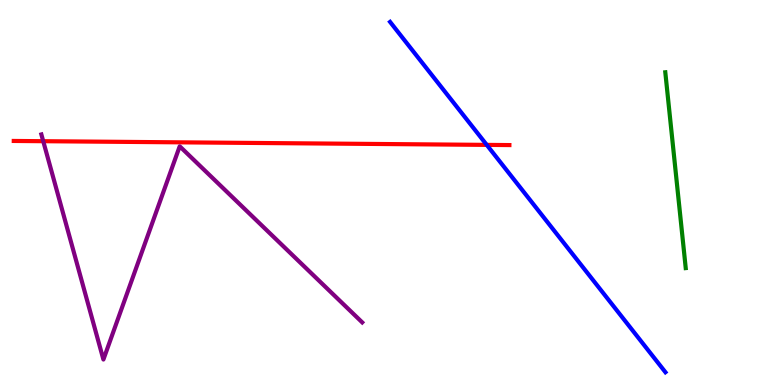[{'lines': ['blue', 'red'], 'intersections': [{'x': 6.28, 'y': 6.24}]}, {'lines': ['green', 'red'], 'intersections': []}, {'lines': ['purple', 'red'], 'intersections': [{'x': 0.558, 'y': 6.33}]}, {'lines': ['blue', 'green'], 'intersections': []}, {'lines': ['blue', 'purple'], 'intersections': []}, {'lines': ['green', 'purple'], 'intersections': []}]